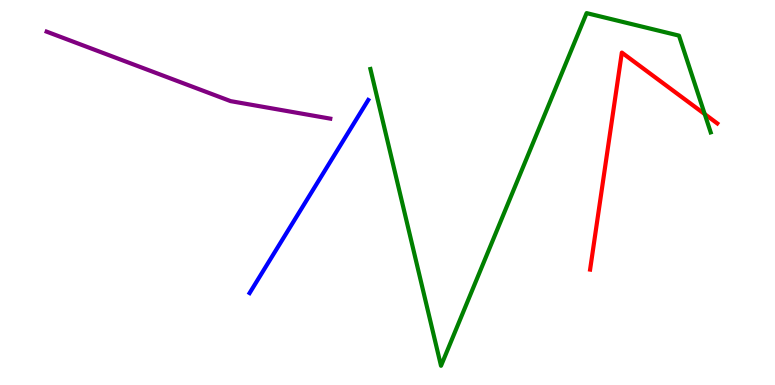[{'lines': ['blue', 'red'], 'intersections': []}, {'lines': ['green', 'red'], 'intersections': [{'x': 9.09, 'y': 7.04}]}, {'lines': ['purple', 'red'], 'intersections': []}, {'lines': ['blue', 'green'], 'intersections': []}, {'lines': ['blue', 'purple'], 'intersections': []}, {'lines': ['green', 'purple'], 'intersections': []}]